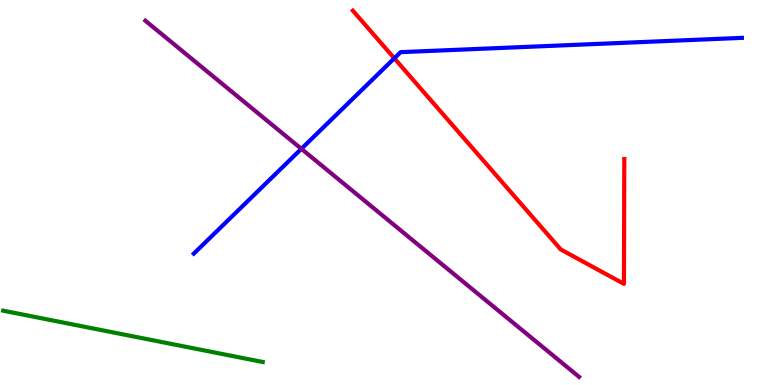[{'lines': ['blue', 'red'], 'intersections': [{'x': 5.09, 'y': 8.49}]}, {'lines': ['green', 'red'], 'intersections': []}, {'lines': ['purple', 'red'], 'intersections': []}, {'lines': ['blue', 'green'], 'intersections': []}, {'lines': ['blue', 'purple'], 'intersections': [{'x': 3.89, 'y': 6.13}]}, {'lines': ['green', 'purple'], 'intersections': []}]